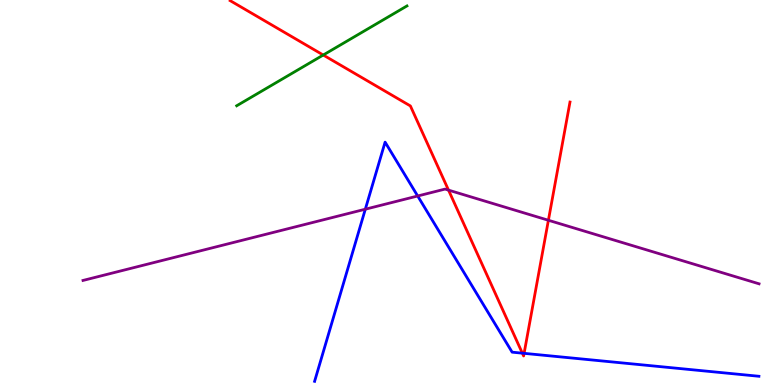[{'lines': ['blue', 'red'], 'intersections': [{'x': 6.74, 'y': 0.827}, {'x': 6.76, 'y': 0.822}]}, {'lines': ['green', 'red'], 'intersections': [{'x': 4.17, 'y': 8.57}]}, {'lines': ['purple', 'red'], 'intersections': [{'x': 5.79, 'y': 5.06}, {'x': 7.08, 'y': 4.28}]}, {'lines': ['blue', 'green'], 'intersections': []}, {'lines': ['blue', 'purple'], 'intersections': [{'x': 4.71, 'y': 4.57}, {'x': 5.39, 'y': 4.91}]}, {'lines': ['green', 'purple'], 'intersections': []}]